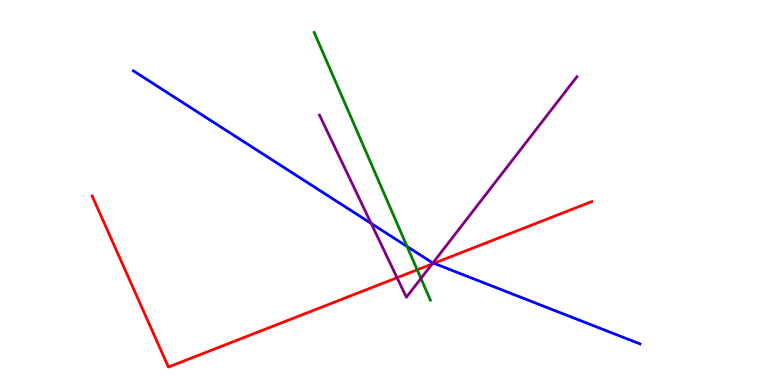[{'lines': ['blue', 'red'], 'intersections': [{'x': 5.6, 'y': 3.16}]}, {'lines': ['green', 'red'], 'intersections': [{'x': 5.38, 'y': 2.99}]}, {'lines': ['purple', 'red'], 'intersections': [{'x': 5.12, 'y': 2.79}, {'x': 5.58, 'y': 3.14}]}, {'lines': ['blue', 'green'], 'intersections': [{'x': 5.25, 'y': 3.6}]}, {'lines': ['blue', 'purple'], 'intersections': [{'x': 4.79, 'y': 4.2}, {'x': 5.59, 'y': 3.17}]}, {'lines': ['green', 'purple'], 'intersections': [{'x': 5.43, 'y': 2.77}]}]